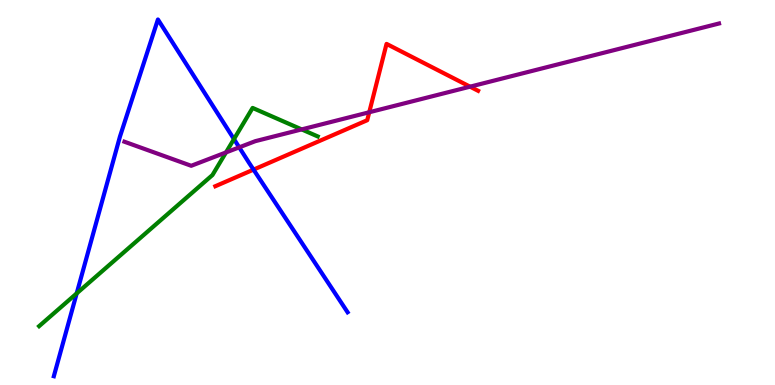[{'lines': ['blue', 'red'], 'intersections': [{'x': 3.27, 'y': 5.59}]}, {'lines': ['green', 'red'], 'intersections': []}, {'lines': ['purple', 'red'], 'intersections': [{'x': 4.76, 'y': 7.08}, {'x': 6.07, 'y': 7.75}]}, {'lines': ['blue', 'green'], 'intersections': [{'x': 0.99, 'y': 2.38}, {'x': 3.02, 'y': 6.39}]}, {'lines': ['blue', 'purple'], 'intersections': [{'x': 3.09, 'y': 6.17}]}, {'lines': ['green', 'purple'], 'intersections': [{'x': 2.92, 'y': 6.04}, {'x': 3.89, 'y': 6.64}]}]